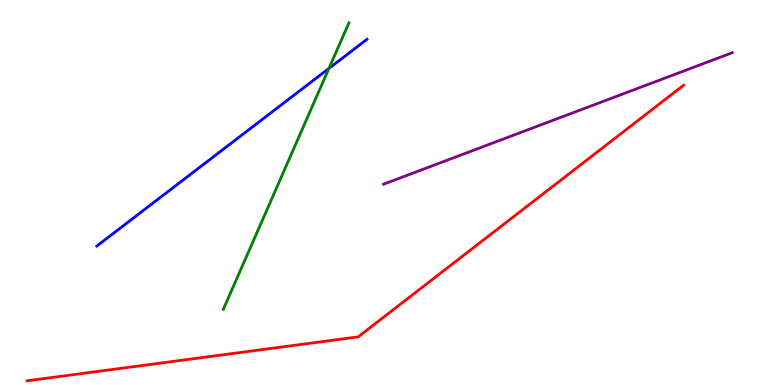[{'lines': ['blue', 'red'], 'intersections': []}, {'lines': ['green', 'red'], 'intersections': []}, {'lines': ['purple', 'red'], 'intersections': []}, {'lines': ['blue', 'green'], 'intersections': [{'x': 4.24, 'y': 8.22}]}, {'lines': ['blue', 'purple'], 'intersections': []}, {'lines': ['green', 'purple'], 'intersections': []}]